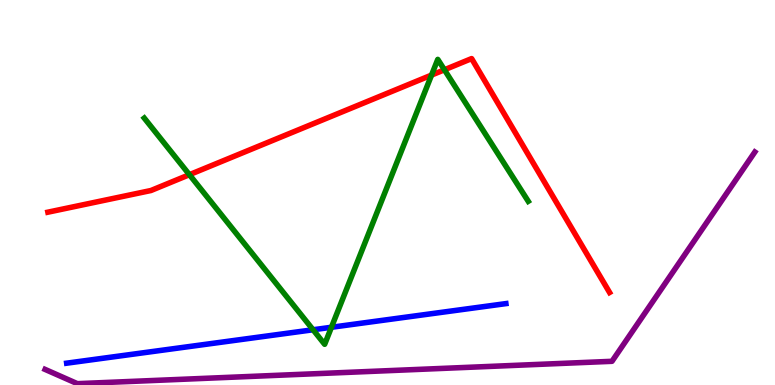[{'lines': ['blue', 'red'], 'intersections': []}, {'lines': ['green', 'red'], 'intersections': [{'x': 2.44, 'y': 5.46}, {'x': 5.57, 'y': 8.05}, {'x': 5.73, 'y': 8.19}]}, {'lines': ['purple', 'red'], 'intersections': []}, {'lines': ['blue', 'green'], 'intersections': [{'x': 4.04, 'y': 1.43}, {'x': 4.28, 'y': 1.5}]}, {'lines': ['blue', 'purple'], 'intersections': []}, {'lines': ['green', 'purple'], 'intersections': []}]